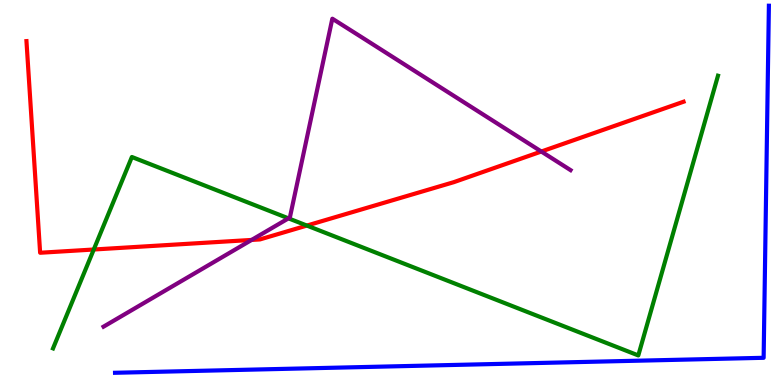[{'lines': ['blue', 'red'], 'intersections': []}, {'lines': ['green', 'red'], 'intersections': [{'x': 1.21, 'y': 3.52}, {'x': 3.96, 'y': 4.14}]}, {'lines': ['purple', 'red'], 'intersections': [{'x': 3.25, 'y': 3.77}, {'x': 6.98, 'y': 6.06}]}, {'lines': ['blue', 'green'], 'intersections': []}, {'lines': ['blue', 'purple'], 'intersections': []}, {'lines': ['green', 'purple'], 'intersections': [{'x': 3.72, 'y': 4.33}]}]